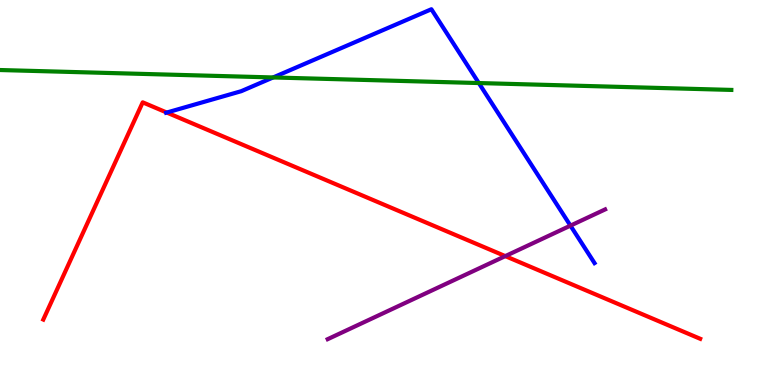[{'lines': ['blue', 'red'], 'intersections': [{'x': 2.15, 'y': 7.08}]}, {'lines': ['green', 'red'], 'intersections': []}, {'lines': ['purple', 'red'], 'intersections': [{'x': 6.52, 'y': 3.35}]}, {'lines': ['blue', 'green'], 'intersections': [{'x': 3.52, 'y': 7.99}, {'x': 6.18, 'y': 7.84}]}, {'lines': ['blue', 'purple'], 'intersections': [{'x': 7.36, 'y': 4.14}]}, {'lines': ['green', 'purple'], 'intersections': []}]